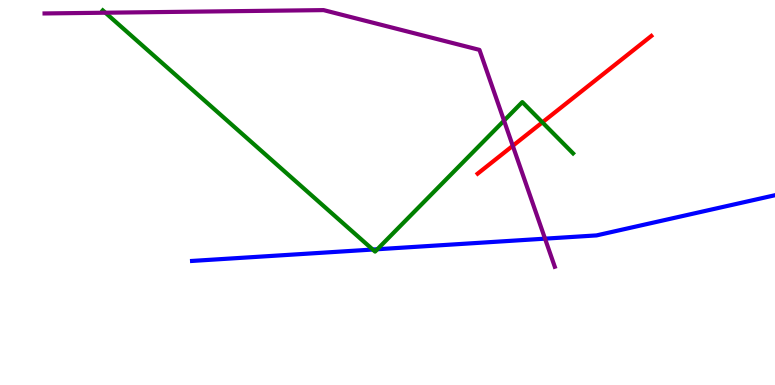[{'lines': ['blue', 'red'], 'intersections': []}, {'lines': ['green', 'red'], 'intersections': [{'x': 7.0, 'y': 6.82}]}, {'lines': ['purple', 'red'], 'intersections': [{'x': 6.62, 'y': 6.21}]}, {'lines': ['blue', 'green'], 'intersections': [{'x': 4.81, 'y': 3.52}, {'x': 4.87, 'y': 3.53}]}, {'lines': ['blue', 'purple'], 'intersections': [{'x': 7.03, 'y': 3.8}]}, {'lines': ['green', 'purple'], 'intersections': [{'x': 1.36, 'y': 9.67}, {'x': 6.5, 'y': 6.87}]}]